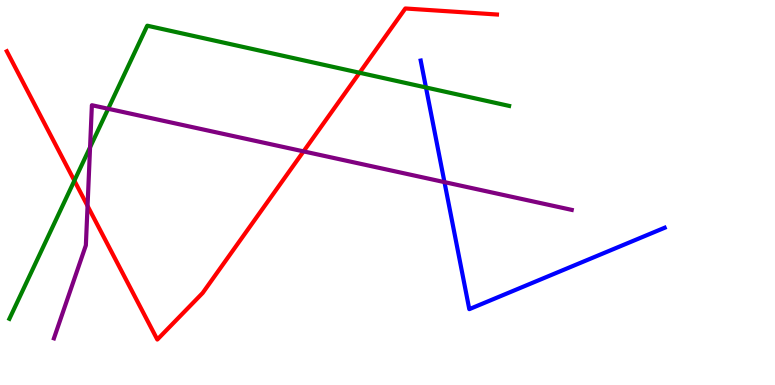[{'lines': ['blue', 'red'], 'intersections': []}, {'lines': ['green', 'red'], 'intersections': [{'x': 0.96, 'y': 5.31}, {'x': 4.64, 'y': 8.11}]}, {'lines': ['purple', 'red'], 'intersections': [{'x': 1.13, 'y': 4.65}, {'x': 3.92, 'y': 6.07}]}, {'lines': ['blue', 'green'], 'intersections': [{'x': 5.5, 'y': 7.73}]}, {'lines': ['blue', 'purple'], 'intersections': [{'x': 5.73, 'y': 5.27}]}, {'lines': ['green', 'purple'], 'intersections': [{'x': 1.16, 'y': 6.17}, {'x': 1.4, 'y': 7.17}]}]